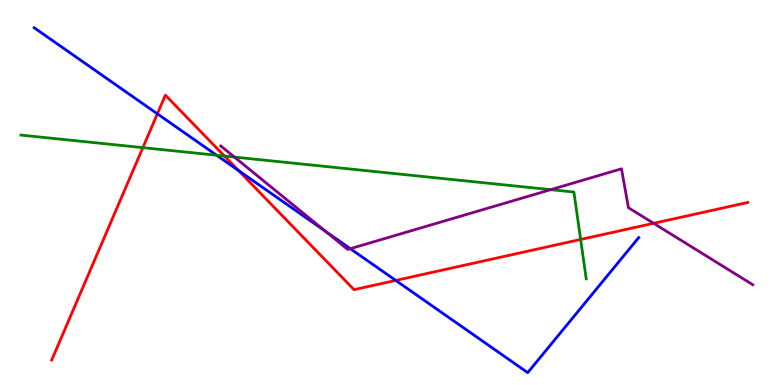[{'lines': ['blue', 'red'], 'intersections': [{'x': 2.03, 'y': 7.04}, {'x': 3.08, 'y': 5.57}, {'x': 5.11, 'y': 2.72}]}, {'lines': ['green', 'red'], 'intersections': [{'x': 1.84, 'y': 6.17}, {'x': 2.9, 'y': 5.95}, {'x': 7.49, 'y': 3.78}]}, {'lines': ['purple', 'red'], 'intersections': [{'x': 8.43, 'y': 4.2}]}, {'lines': ['blue', 'green'], 'intersections': [{'x': 2.8, 'y': 5.97}]}, {'lines': ['blue', 'purple'], 'intersections': [{'x': 4.2, 'y': 3.99}, {'x': 4.52, 'y': 3.54}]}, {'lines': ['green', 'purple'], 'intersections': [{'x': 3.02, 'y': 5.92}, {'x': 7.11, 'y': 5.07}]}]